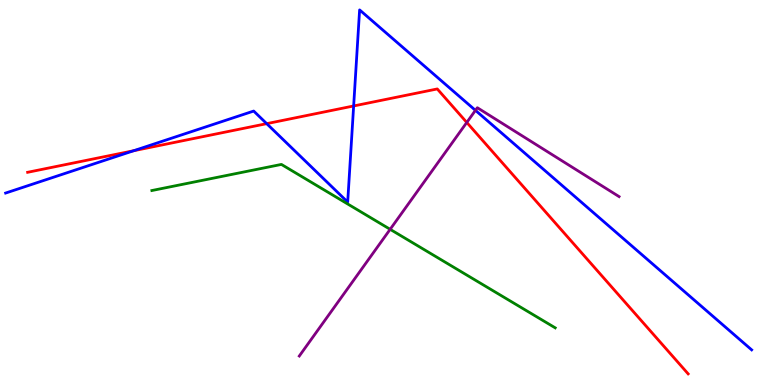[{'lines': ['blue', 'red'], 'intersections': [{'x': 1.73, 'y': 6.09}, {'x': 3.44, 'y': 6.79}, {'x': 4.56, 'y': 7.25}]}, {'lines': ['green', 'red'], 'intersections': []}, {'lines': ['purple', 'red'], 'intersections': [{'x': 6.02, 'y': 6.82}]}, {'lines': ['blue', 'green'], 'intersections': []}, {'lines': ['blue', 'purple'], 'intersections': [{'x': 6.13, 'y': 7.13}]}, {'lines': ['green', 'purple'], 'intersections': [{'x': 5.03, 'y': 4.04}]}]